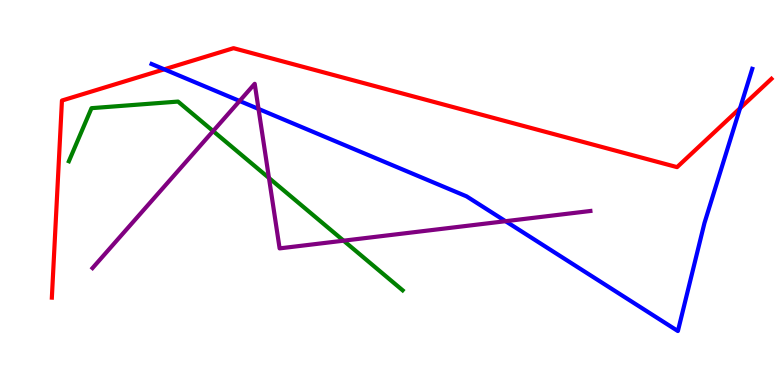[{'lines': ['blue', 'red'], 'intersections': [{'x': 2.12, 'y': 8.2}, {'x': 9.55, 'y': 7.19}]}, {'lines': ['green', 'red'], 'intersections': []}, {'lines': ['purple', 'red'], 'intersections': []}, {'lines': ['blue', 'green'], 'intersections': []}, {'lines': ['blue', 'purple'], 'intersections': [{'x': 3.09, 'y': 7.38}, {'x': 3.34, 'y': 7.17}, {'x': 6.52, 'y': 4.25}]}, {'lines': ['green', 'purple'], 'intersections': [{'x': 2.75, 'y': 6.6}, {'x': 3.47, 'y': 5.38}, {'x': 4.43, 'y': 3.75}]}]